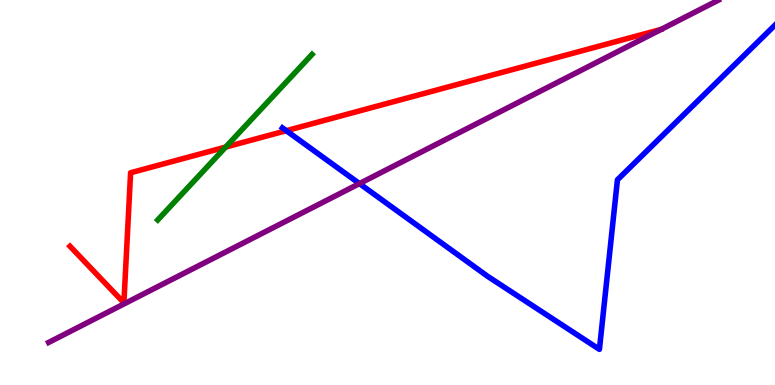[{'lines': ['blue', 'red'], 'intersections': [{'x': 3.69, 'y': 6.61}]}, {'lines': ['green', 'red'], 'intersections': [{'x': 2.91, 'y': 6.18}]}, {'lines': ['purple', 'red'], 'intersections': []}, {'lines': ['blue', 'green'], 'intersections': []}, {'lines': ['blue', 'purple'], 'intersections': [{'x': 4.64, 'y': 5.23}]}, {'lines': ['green', 'purple'], 'intersections': []}]